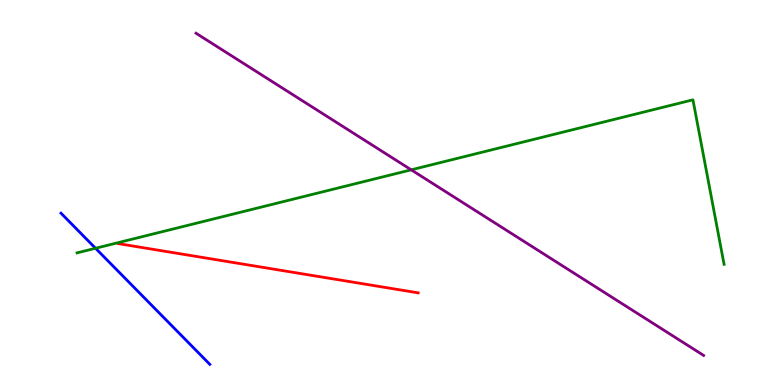[{'lines': ['blue', 'red'], 'intersections': []}, {'lines': ['green', 'red'], 'intersections': []}, {'lines': ['purple', 'red'], 'intersections': []}, {'lines': ['blue', 'green'], 'intersections': [{'x': 1.23, 'y': 3.55}]}, {'lines': ['blue', 'purple'], 'intersections': []}, {'lines': ['green', 'purple'], 'intersections': [{'x': 5.31, 'y': 5.59}]}]